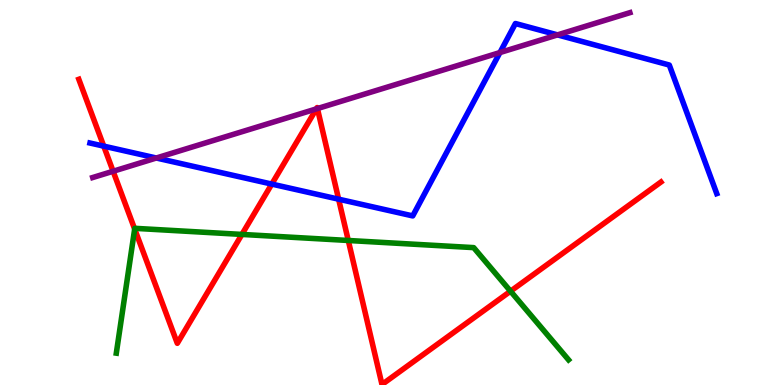[{'lines': ['blue', 'red'], 'intersections': [{'x': 1.34, 'y': 6.2}, {'x': 3.51, 'y': 5.22}, {'x': 4.37, 'y': 4.83}]}, {'lines': ['green', 'red'], 'intersections': [{'x': 1.74, 'y': 4.05}, {'x': 3.12, 'y': 3.91}, {'x': 4.49, 'y': 3.75}, {'x': 6.59, 'y': 2.44}]}, {'lines': ['purple', 'red'], 'intersections': [{'x': 1.46, 'y': 5.55}, {'x': 4.08, 'y': 7.17}, {'x': 4.1, 'y': 7.18}]}, {'lines': ['blue', 'green'], 'intersections': []}, {'lines': ['blue', 'purple'], 'intersections': [{'x': 2.02, 'y': 5.9}, {'x': 6.45, 'y': 8.63}, {'x': 7.19, 'y': 9.09}]}, {'lines': ['green', 'purple'], 'intersections': []}]